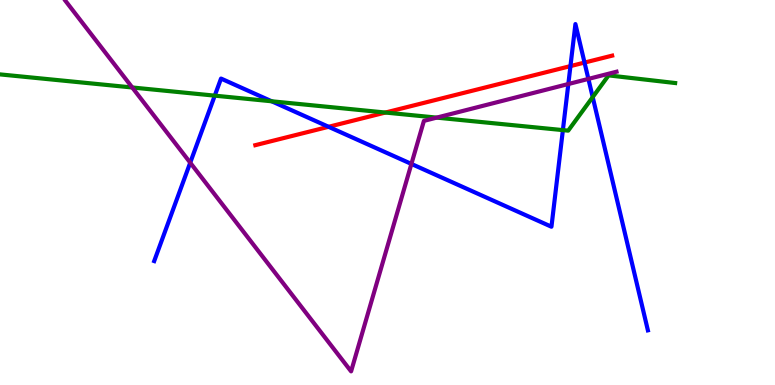[{'lines': ['blue', 'red'], 'intersections': [{'x': 4.24, 'y': 6.71}, {'x': 7.36, 'y': 8.28}, {'x': 7.54, 'y': 8.37}]}, {'lines': ['green', 'red'], 'intersections': [{'x': 4.97, 'y': 7.08}]}, {'lines': ['purple', 'red'], 'intersections': []}, {'lines': ['blue', 'green'], 'intersections': [{'x': 2.77, 'y': 7.52}, {'x': 3.51, 'y': 7.37}, {'x': 7.26, 'y': 6.62}, {'x': 7.65, 'y': 7.48}]}, {'lines': ['blue', 'purple'], 'intersections': [{'x': 2.45, 'y': 5.77}, {'x': 5.31, 'y': 5.74}, {'x': 7.33, 'y': 7.82}, {'x': 7.59, 'y': 7.95}]}, {'lines': ['green', 'purple'], 'intersections': [{'x': 1.71, 'y': 7.73}, {'x': 5.63, 'y': 6.94}]}]